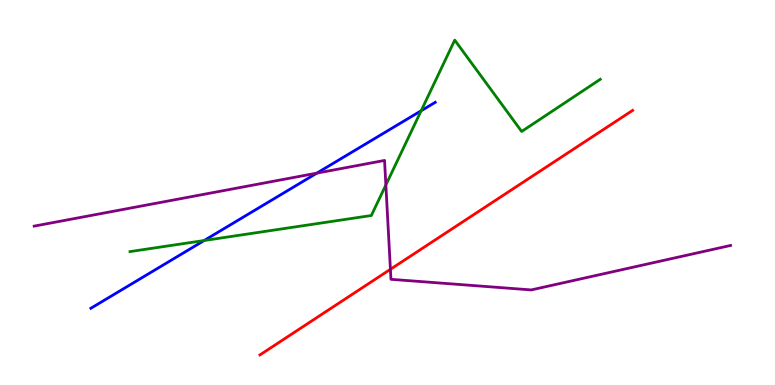[{'lines': ['blue', 'red'], 'intersections': []}, {'lines': ['green', 'red'], 'intersections': []}, {'lines': ['purple', 'red'], 'intersections': [{'x': 5.04, 'y': 3.0}]}, {'lines': ['blue', 'green'], 'intersections': [{'x': 2.63, 'y': 3.75}, {'x': 5.43, 'y': 7.12}]}, {'lines': ['blue', 'purple'], 'intersections': [{'x': 4.09, 'y': 5.5}]}, {'lines': ['green', 'purple'], 'intersections': [{'x': 4.98, 'y': 5.2}]}]